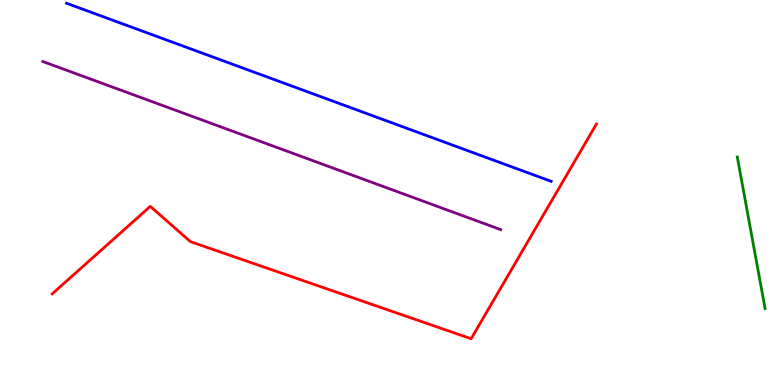[{'lines': ['blue', 'red'], 'intersections': []}, {'lines': ['green', 'red'], 'intersections': []}, {'lines': ['purple', 'red'], 'intersections': []}, {'lines': ['blue', 'green'], 'intersections': []}, {'lines': ['blue', 'purple'], 'intersections': []}, {'lines': ['green', 'purple'], 'intersections': []}]